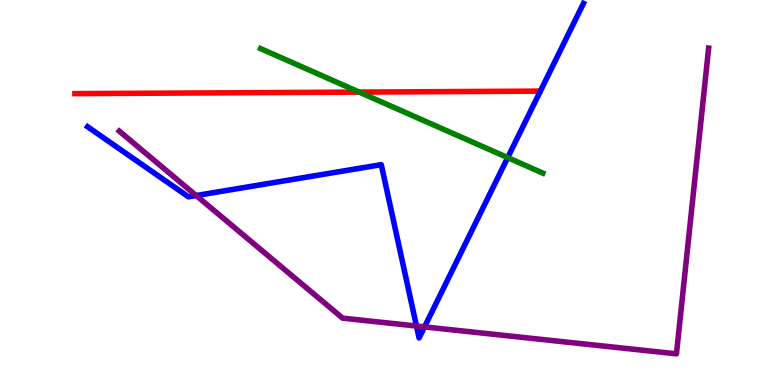[{'lines': ['blue', 'red'], 'intersections': []}, {'lines': ['green', 'red'], 'intersections': [{'x': 4.63, 'y': 7.61}]}, {'lines': ['purple', 'red'], 'intersections': []}, {'lines': ['blue', 'green'], 'intersections': [{'x': 6.55, 'y': 5.91}]}, {'lines': ['blue', 'purple'], 'intersections': [{'x': 2.53, 'y': 4.92}, {'x': 5.37, 'y': 1.53}, {'x': 5.48, 'y': 1.51}]}, {'lines': ['green', 'purple'], 'intersections': []}]